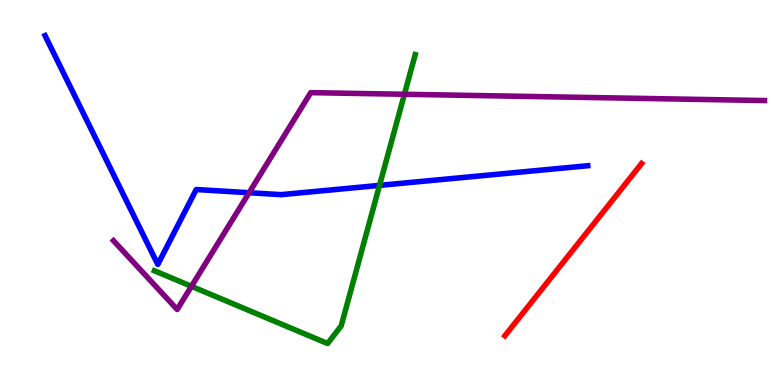[{'lines': ['blue', 'red'], 'intersections': []}, {'lines': ['green', 'red'], 'intersections': []}, {'lines': ['purple', 'red'], 'intersections': []}, {'lines': ['blue', 'green'], 'intersections': [{'x': 4.9, 'y': 5.19}]}, {'lines': ['blue', 'purple'], 'intersections': [{'x': 3.21, 'y': 4.99}]}, {'lines': ['green', 'purple'], 'intersections': [{'x': 2.47, 'y': 2.56}, {'x': 5.22, 'y': 7.55}]}]